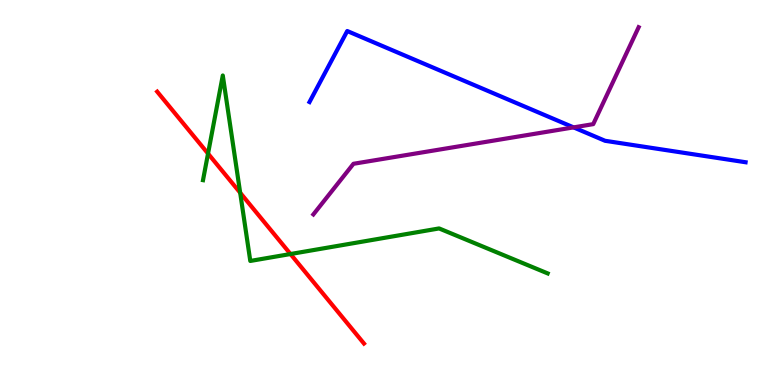[{'lines': ['blue', 'red'], 'intersections': []}, {'lines': ['green', 'red'], 'intersections': [{'x': 2.68, 'y': 6.01}, {'x': 3.1, 'y': 4.99}, {'x': 3.75, 'y': 3.4}]}, {'lines': ['purple', 'red'], 'intersections': []}, {'lines': ['blue', 'green'], 'intersections': []}, {'lines': ['blue', 'purple'], 'intersections': [{'x': 7.4, 'y': 6.69}]}, {'lines': ['green', 'purple'], 'intersections': []}]